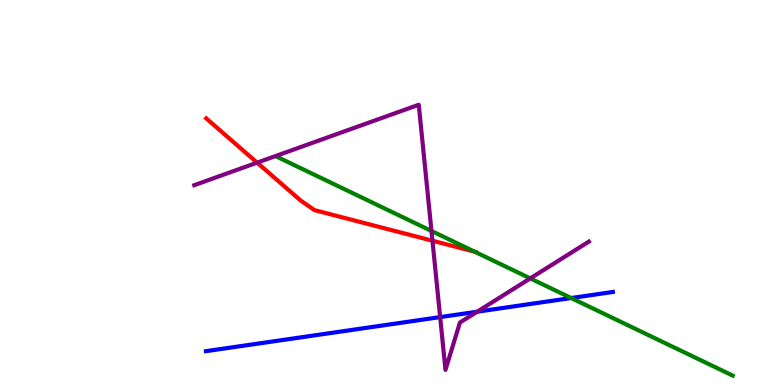[{'lines': ['blue', 'red'], 'intersections': []}, {'lines': ['green', 'red'], 'intersections': [{'x': 6.12, 'y': 3.46}]}, {'lines': ['purple', 'red'], 'intersections': [{'x': 3.32, 'y': 5.78}, {'x': 5.58, 'y': 3.75}]}, {'lines': ['blue', 'green'], 'intersections': [{'x': 7.37, 'y': 2.26}]}, {'lines': ['blue', 'purple'], 'intersections': [{'x': 5.68, 'y': 1.76}, {'x': 6.16, 'y': 1.9}]}, {'lines': ['green', 'purple'], 'intersections': [{'x': 5.57, 'y': 4.0}, {'x': 6.84, 'y': 2.77}]}]